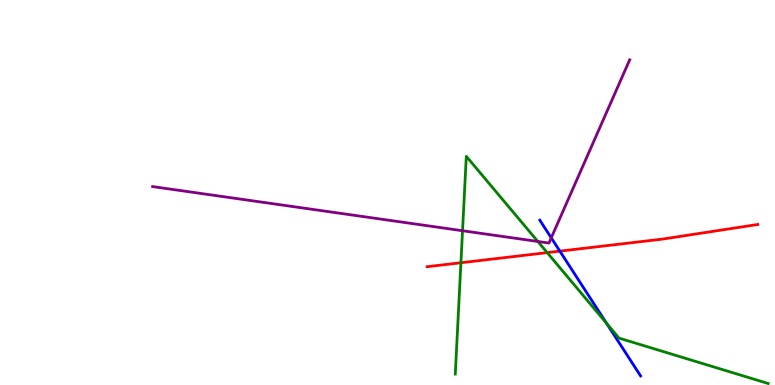[{'lines': ['blue', 'red'], 'intersections': [{'x': 7.22, 'y': 3.48}]}, {'lines': ['green', 'red'], 'intersections': [{'x': 5.95, 'y': 3.18}, {'x': 7.06, 'y': 3.44}]}, {'lines': ['purple', 'red'], 'intersections': []}, {'lines': ['blue', 'green'], 'intersections': [{'x': 7.83, 'y': 1.6}]}, {'lines': ['blue', 'purple'], 'intersections': [{'x': 7.11, 'y': 3.82}]}, {'lines': ['green', 'purple'], 'intersections': [{'x': 5.97, 'y': 4.01}, {'x': 6.94, 'y': 3.73}]}]